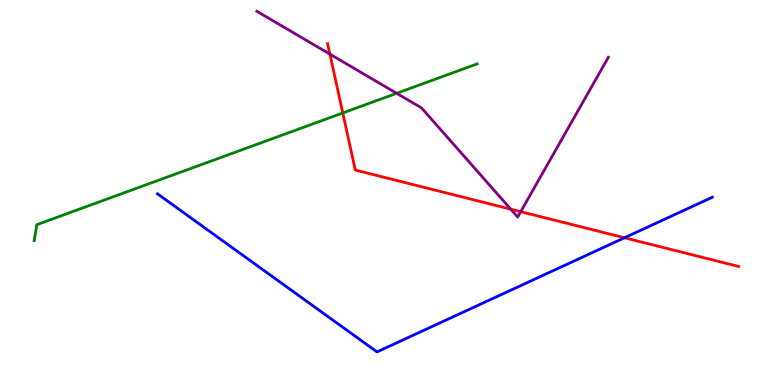[{'lines': ['blue', 'red'], 'intersections': [{'x': 8.06, 'y': 3.82}]}, {'lines': ['green', 'red'], 'intersections': [{'x': 4.42, 'y': 7.07}]}, {'lines': ['purple', 'red'], 'intersections': [{'x': 4.26, 'y': 8.59}, {'x': 6.59, 'y': 4.57}, {'x': 6.72, 'y': 4.5}]}, {'lines': ['blue', 'green'], 'intersections': []}, {'lines': ['blue', 'purple'], 'intersections': []}, {'lines': ['green', 'purple'], 'intersections': [{'x': 5.12, 'y': 7.58}]}]